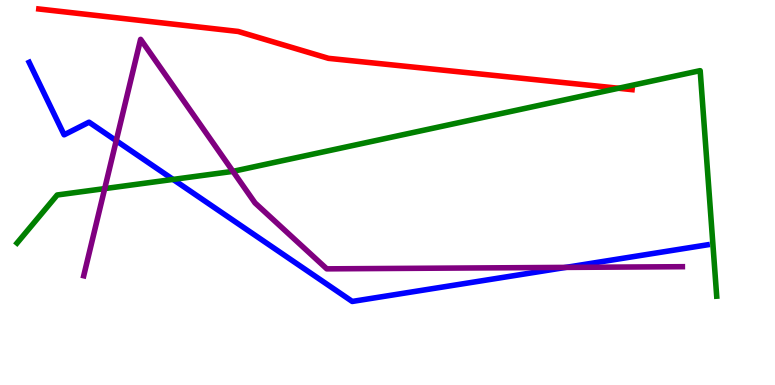[{'lines': ['blue', 'red'], 'intersections': []}, {'lines': ['green', 'red'], 'intersections': [{'x': 7.98, 'y': 7.71}]}, {'lines': ['purple', 'red'], 'intersections': []}, {'lines': ['blue', 'green'], 'intersections': [{'x': 2.23, 'y': 5.34}]}, {'lines': ['blue', 'purple'], 'intersections': [{'x': 1.5, 'y': 6.35}, {'x': 7.3, 'y': 3.05}]}, {'lines': ['green', 'purple'], 'intersections': [{'x': 1.35, 'y': 5.1}, {'x': 3.01, 'y': 5.55}]}]